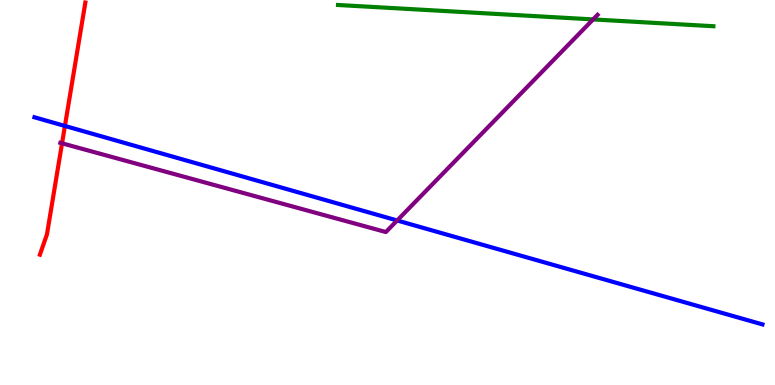[{'lines': ['blue', 'red'], 'intersections': [{'x': 0.838, 'y': 6.73}]}, {'lines': ['green', 'red'], 'intersections': []}, {'lines': ['purple', 'red'], 'intersections': [{'x': 0.8, 'y': 6.28}]}, {'lines': ['blue', 'green'], 'intersections': []}, {'lines': ['blue', 'purple'], 'intersections': [{'x': 5.12, 'y': 4.27}]}, {'lines': ['green', 'purple'], 'intersections': [{'x': 7.65, 'y': 9.5}]}]